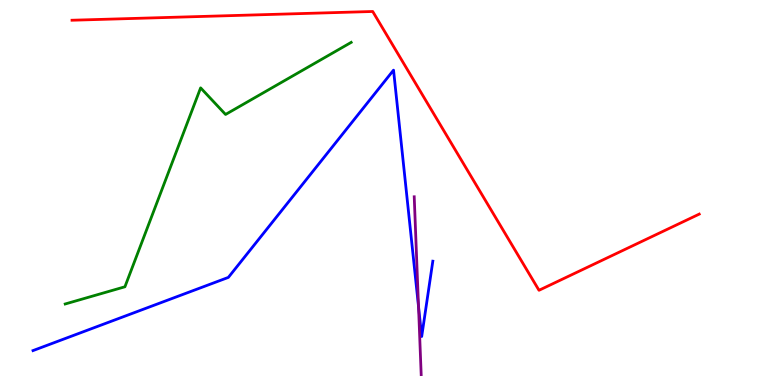[{'lines': ['blue', 'red'], 'intersections': []}, {'lines': ['green', 'red'], 'intersections': []}, {'lines': ['purple', 'red'], 'intersections': []}, {'lines': ['blue', 'green'], 'intersections': []}, {'lines': ['blue', 'purple'], 'intersections': [{'x': 5.4, 'y': 2.04}]}, {'lines': ['green', 'purple'], 'intersections': []}]